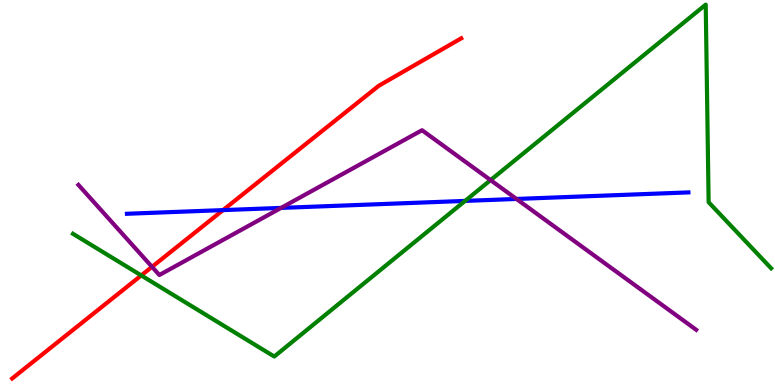[{'lines': ['blue', 'red'], 'intersections': [{'x': 2.88, 'y': 4.54}]}, {'lines': ['green', 'red'], 'intersections': [{'x': 1.82, 'y': 2.85}]}, {'lines': ['purple', 'red'], 'intersections': [{'x': 1.96, 'y': 3.07}]}, {'lines': ['blue', 'green'], 'intersections': [{'x': 6.0, 'y': 4.78}]}, {'lines': ['blue', 'purple'], 'intersections': [{'x': 3.63, 'y': 4.6}, {'x': 6.66, 'y': 4.83}]}, {'lines': ['green', 'purple'], 'intersections': [{'x': 6.33, 'y': 5.32}]}]